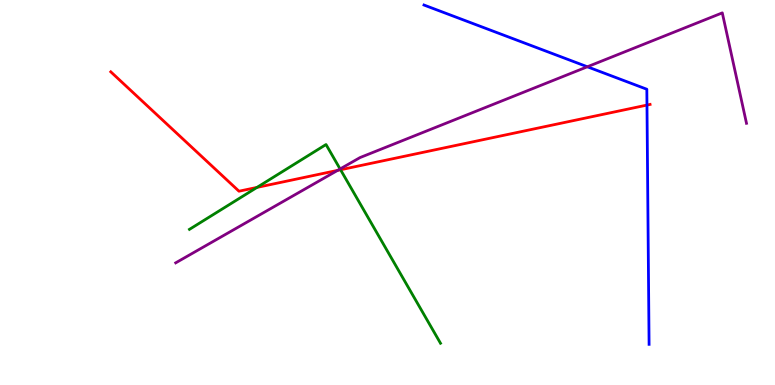[{'lines': ['blue', 'red'], 'intersections': [{'x': 8.35, 'y': 7.27}]}, {'lines': ['green', 'red'], 'intersections': [{'x': 3.32, 'y': 5.13}, {'x': 4.39, 'y': 5.59}]}, {'lines': ['purple', 'red'], 'intersections': [{'x': 4.36, 'y': 5.57}]}, {'lines': ['blue', 'green'], 'intersections': []}, {'lines': ['blue', 'purple'], 'intersections': [{'x': 7.58, 'y': 8.27}]}, {'lines': ['green', 'purple'], 'intersections': [{'x': 4.39, 'y': 5.61}]}]